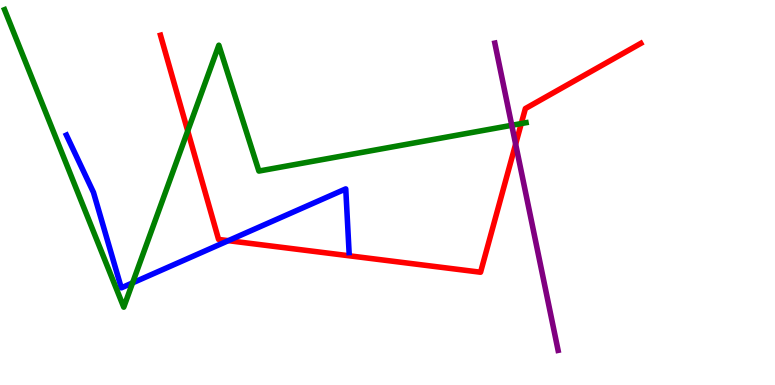[{'lines': ['blue', 'red'], 'intersections': [{'x': 2.95, 'y': 3.75}]}, {'lines': ['green', 'red'], 'intersections': [{'x': 2.42, 'y': 6.6}, {'x': 6.73, 'y': 6.79}]}, {'lines': ['purple', 'red'], 'intersections': [{'x': 6.65, 'y': 6.26}]}, {'lines': ['blue', 'green'], 'intersections': [{'x': 1.71, 'y': 2.65}]}, {'lines': ['blue', 'purple'], 'intersections': []}, {'lines': ['green', 'purple'], 'intersections': [{'x': 6.6, 'y': 6.75}]}]